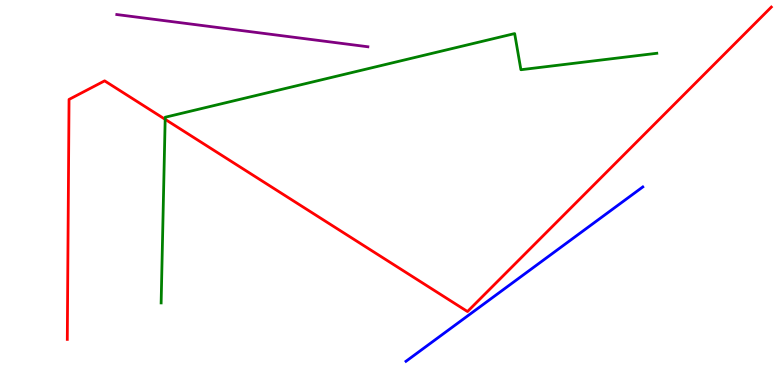[{'lines': ['blue', 'red'], 'intersections': []}, {'lines': ['green', 'red'], 'intersections': [{'x': 2.13, 'y': 6.9}]}, {'lines': ['purple', 'red'], 'intersections': []}, {'lines': ['blue', 'green'], 'intersections': []}, {'lines': ['blue', 'purple'], 'intersections': []}, {'lines': ['green', 'purple'], 'intersections': []}]